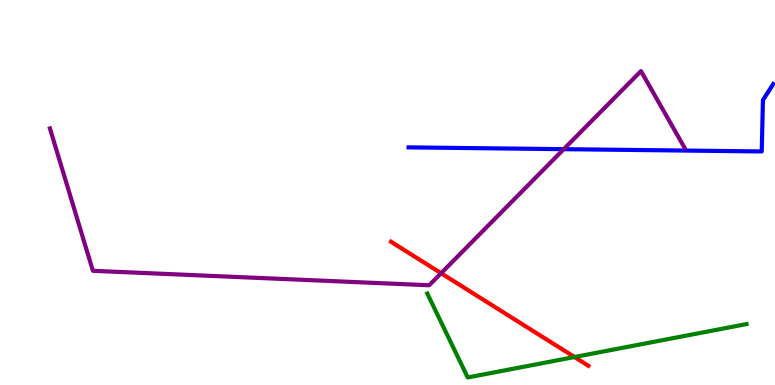[{'lines': ['blue', 'red'], 'intersections': []}, {'lines': ['green', 'red'], 'intersections': [{'x': 7.41, 'y': 0.727}]}, {'lines': ['purple', 'red'], 'intersections': [{'x': 5.69, 'y': 2.9}]}, {'lines': ['blue', 'green'], 'intersections': []}, {'lines': ['blue', 'purple'], 'intersections': [{'x': 7.27, 'y': 6.13}]}, {'lines': ['green', 'purple'], 'intersections': []}]